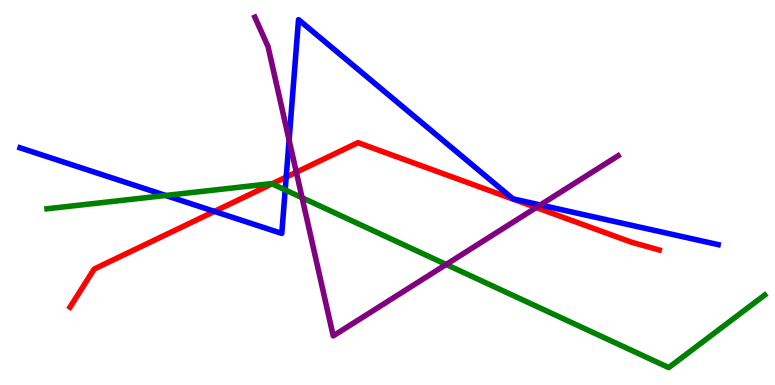[{'lines': ['blue', 'red'], 'intersections': [{'x': 2.77, 'y': 4.51}, {'x': 3.69, 'y': 5.4}]}, {'lines': ['green', 'red'], 'intersections': [{'x': 3.51, 'y': 5.23}]}, {'lines': ['purple', 'red'], 'intersections': [{'x': 3.82, 'y': 5.53}, {'x': 6.92, 'y': 4.61}]}, {'lines': ['blue', 'green'], 'intersections': [{'x': 2.14, 'y': 4.92}, {'x': 3.68, 'y': 5.07}]}, {'lines': ['blue', 'purple'], 'intersections': [{'x': 3.73, 'y': 6.36}, {'x': 6.97, 'y': 4.68}]}, {'lines': ['green', 'purple'], 'intersections': [{'x': 3.9, 'y': 4.86}, {'x': 5.76, 'y': 3.13}]}]